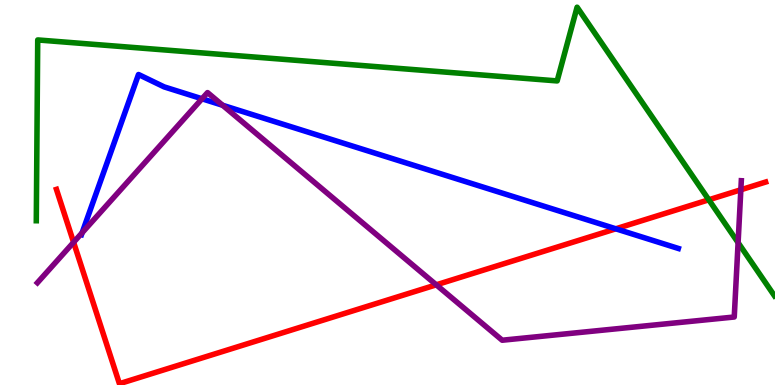[{'lines': ['blue', 'red'], 'intersections': [{'x': 7.95, 'y': 4.06}]}, {'lines': ['green', 'red'], 'intersections': [{'x': 9.15, 'y': 4.81}]}, {'lines': ['purple', 'red'], 'intersections': [{'x': 0.95, 'y': 3.71}, {'x': 5.63, 'y': 2.6}, {'x': 9.56, 'y': 5.07}]}, {'lines': ['blue', 'green'], 'intersections': []}, {'lines': ['blue', 'purple'], 'intersections': [{'x': 1.06, 'y': 3.95}, {'x': 2.61, 'y': 7.43}, {'x': 2.87, 'y': 7.27}]}, {'lines': ['green', 'purple'], 'intersections': [{'x': 9.52, 'y': 3.7}]}]